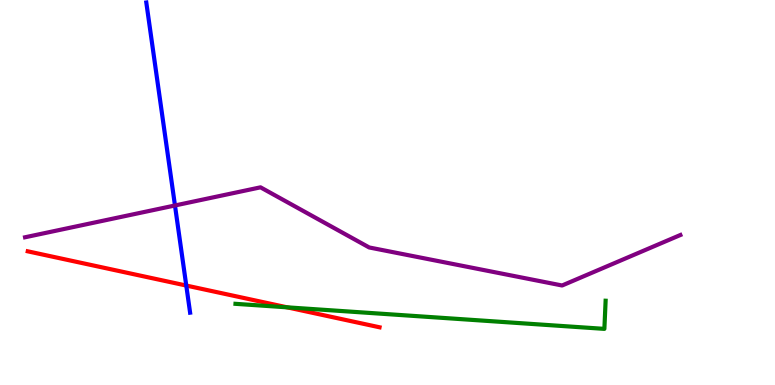[{'lines': ['blue', 'red'], 'intersections': [{'x': 2.4, 'y': 2.58}]}, {'lines': ['green', 'red'], 'intersections': [{'x': 3.71, 'y': 2.02}]}, {'lines': ['purple', 'red'], 'intersections': []}, {'lines': ['blue', 'green'], 'intersections': []}, {'lines': ['blue', 'purple'], 'intersections': [{'x': 2.26, 'y': 4.66}]}, {'lines': ['green', 'purple'], 'intersections': []}]